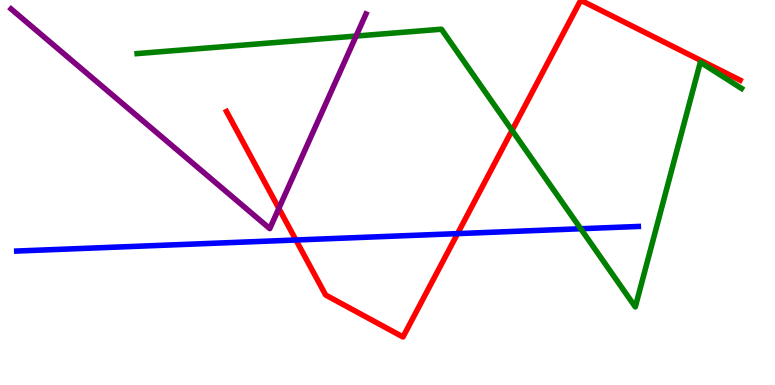[{'lines': ['blue', 'red'], 'intersections': [{'x': 3.82, 'y': 3.77}, {'x': 5.9, 'y': 3.93}]}, {'lines': ['green', 'red'], 'intersections': [{'x': 6.61, 'y': 6.61}]}, {'lines': ['purple', 'red'], 'intersections': [{'x': 3.6, 'y': 4.59}]}, {'lines': ['blue', 'green'], 'intersections': [{'x': 7.49, 'y': 4.06}]}, {'lines': ['blue', 'purple'], 'intersections': []}, {'lines': ['green', 'purple'], 'intersections': [{'x': 4.59, 'y': 9.06}]}]